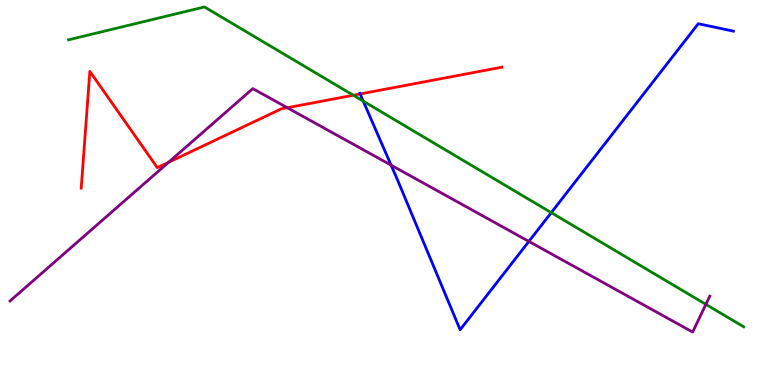[{'lines': ['blue', 'red'], 'intersections': [{'x': 4.65, 'y': 7.56}]}, {'lines': ['green', 'red'], 'intersections': [{'x': 4.56, 'y': 7.53}]}, {'lines': ['purple', 'red'], 'intersections': [{'x': 2.17, 'y': 5.78}, {'x': 3.71, 'y': 7.2}]}, {'lines': ['blue', 'green'], 'intersections': [{'x': 4.69, 'y': 7.37}, {'x': 7.11, 'y': 4.48}]}, {'lines': ['blue', 'purple'], 'intersections': [{'x': 5.05, 'y': 5.71}, {'x': 6.82, 'y': 3.73}]}, {'lines': ['green', 'purple'], 'intersections': [{'x': 9.11, 'y': 2.09}]}]